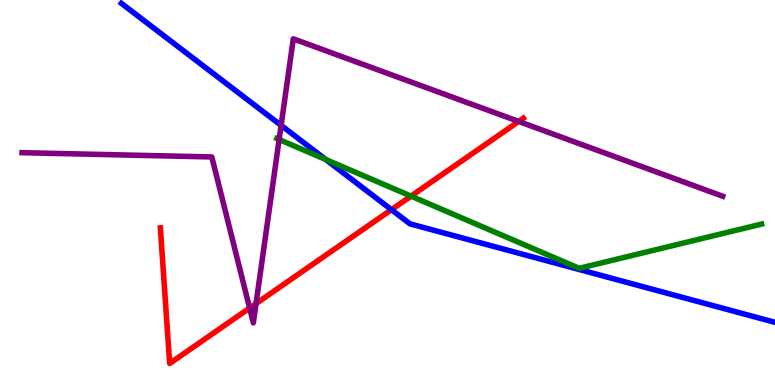[{'lines': ['blue', 'red'], 'intersections': [{'x': 5.05, 'y': 4.55}]}, {'lines': ['green', 'red'], 'intersections': [{'x': 5.3, 'y': 4.91}]}, {'lines': ['purple', 'red'], 'intersections': [{'x': 3.22, 'y': 2.0}, {'x': 3.3, 'y': 2.11}, {'x': 6.69, 'y': 6.85}]}, {'lines': ['blue', 'green'], 'intersections': [{'x': 4.2, 'y': 5.85}]}, {'lines': ['blue', 'purple'], 'intersections': [{'x': 3.63, 'y': 6.74}]}, {'lines': ['green', 'purple'], 'intersections': [{'x': 3.6, 'y': 6.38}]}]